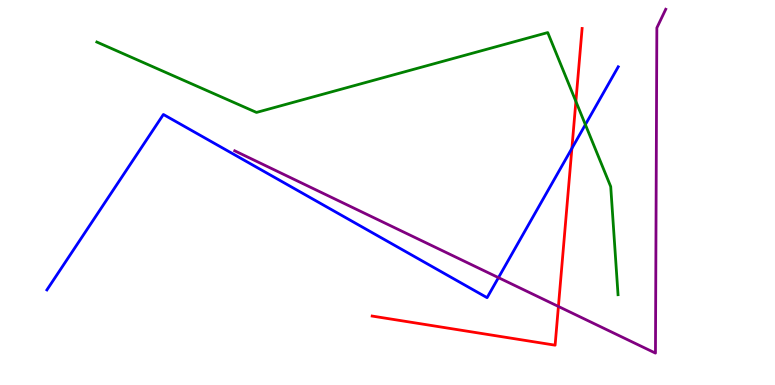[{'lines': ['blue', 'red'], 'intersections': [{'x': 7.38, 'y': 6.15}]}, {'lines': ['green', 'red'], 'intersections': [{'x': 7.43, 'y': 7.37}]}, {'lines': ['purple', 'red'], 'intersections': [{'x': 7.21, 'y': 2.04}]}, {'lines': ['blue', 'green'], 'intersections': [{'x': 7.55, 'y': 6.76}]}, {'lines': ['blue', 'purple'], 'intersections': [{'x': 6.43, 'y': 2.79}]}, {'lines': ['green', 'purple'], 'intersections': []}]